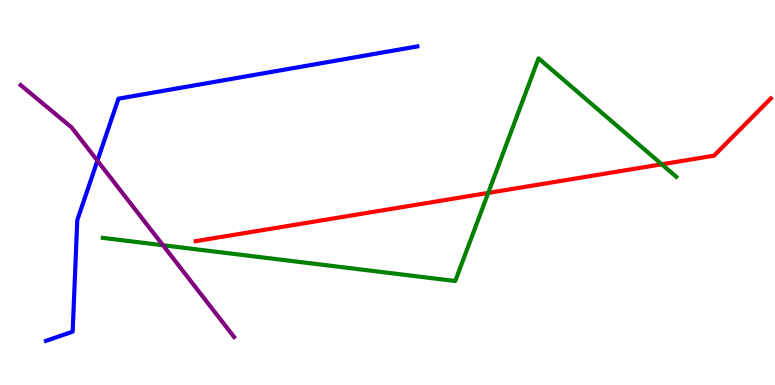[{'lines': ['blue', 'red'], 'intersections': []}, {'lines': ['green', 'red'], 'intersections': [{'x': 6.3, 'y': 4.99}, {'x': 8.54, 'y': 5.73}]}, {'lines': ['purple', 'red'], 'intersections': []}, {'lines': ['blue', 'green'], 'intersections': []}, {'lines': ['blue', 'purple'], 'intersections': [{'x': 1.26, 'y': 5.83}]}, {'lines': ['green', 'purple'], 'intersections': [{'x': 2.1, 'y': 3.63}]}]